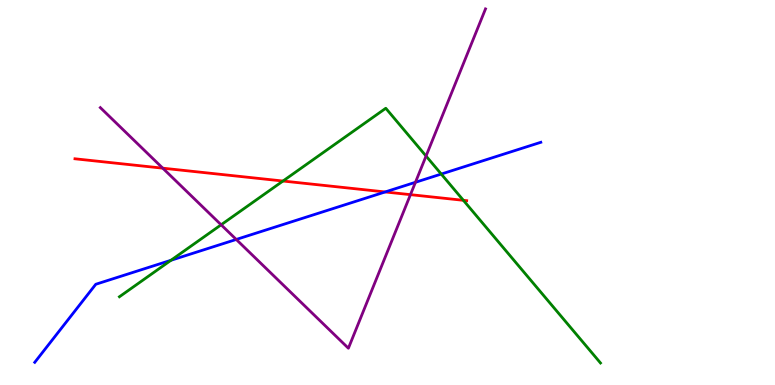[{'lines': ['blue', 'red'], 'intersections': [{'x': 4.97, 'y': 5.01}]}, {'lines': ['green', 'red'], 'intersections': [{'x': 3.65, 'y': 5.3}, {'x': 5.98, 'y': 4.8}]}, {'lines': ['purple', 'red'], 'intersections': [{'x': 2.1, 'y': 5.63}, {'x': 5.3, 'y': 4.94}]}, {'lines': ['blue', 'green'], 'intersections': [{'x': 2.21, 'y': 3.24}, {'x': 5.69, 'y': 5.48}]}, {'lines': ['blue', 'purple'], 'intersections': [{'x': 3.05, 'y': 3.78}, {'x': 5.36, 'y': 5.27}]}, {'lines': ['green', 'purple'], 'intersections': [{'x': 2.85, 'y': 4.16}, {'x': 5.5, 'y': 5.95}]}]